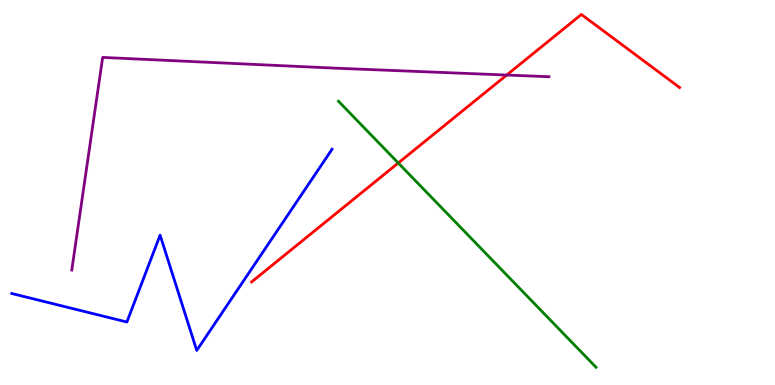[{'lines': ['blue', 'red'], 'intersections': []}, {'lines': ['green', 'red'], 'intersections': [{'x': 5.14, 'y': 5.77}]}, {'lines': ['purple', 'red'], 'intersections': [{'x': 6.54, 'y': 8.05}]}, {'lines': ['blue', 'green'], 'intersections': []}, {'lines': ['blue', 'purple'], 'intersections': []}, {'lines': ['green', 'purple'], 'intersections': []}]